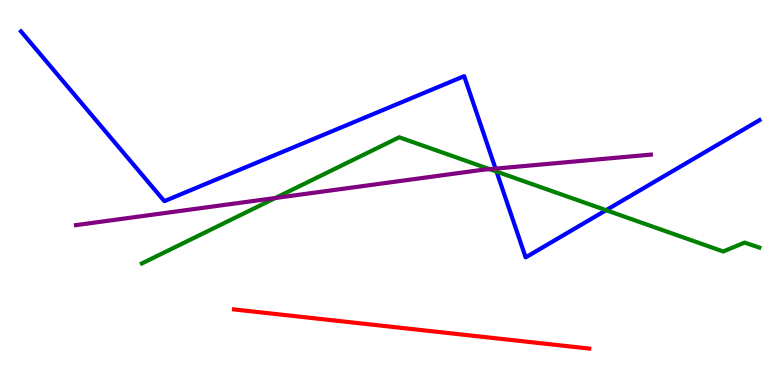[{'lines': ['blue', 'red'], 'intersections': []}, {'lines': ['green', 'red'], 'intersections': []}, {'lines': ['purple', 'red'], 'intersections': []}, {'lines': ['blue', 'green'], 'intersections': [{'x': 6.41, 'y': 5.54}, {'x': 7.82, 'y': 4.54}]}, {'lines': ['blue', 'purple'], 'intersections': [{'x': 6.39, 'y': 5.62}]}, {'lines': ['green', 'purple'], 'intersections': [{'x': 3.55, 'y': 4.86}, {'x': 6.32, 'y': 5.61}]}]